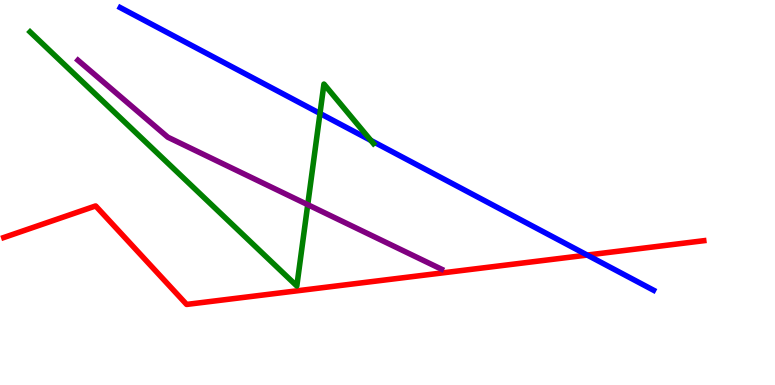[{'lines': ['blue', 'red'], 'intersections': [{'x': 7.58, 'y': 3.37}]}, {'lines': ['green', 'red'], 'intersections': []}, {'lines': ['purple', 'red'], 'intersections': []}, {'lines': ['blue', 'green'], 'intersections': [{'x': 4.13, 'y': 7.05}, {'x': 4.78, 'y': 6.35}]}, {'lines': ['blue', 'purple'], 'intersections': []}, {'lines': ['green', 'purple'], 'intersections': [{'x': 3.97, 'y': 4.68}]}]